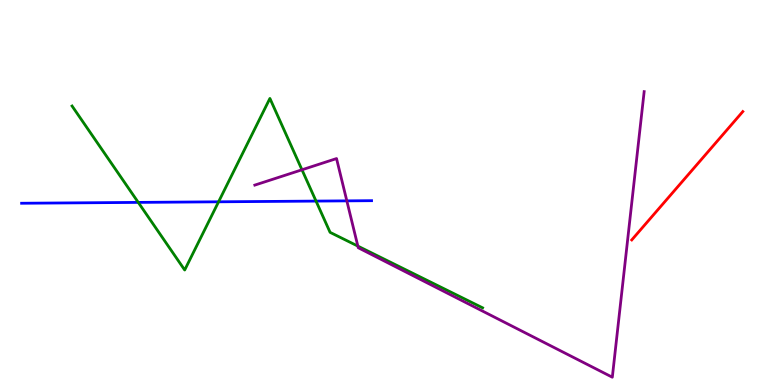[{'lines': ['blue', 'red'], 'intersections': []}, {'lines': ['green', 'red'], 'intersections': []}, {'lines': ['purple', 'red'], 'intersections': []}, {'lines': ['blue', 'green'], 'intersections': [{'x': 1.78, 'y': 4.74}, {'x': 2.82, 'y': 4.76}, {'x': 4.08, 'y': 4.78}]}, {'lines': ['blue', 'purple'], 'intersections': [{'x': 4.48, 'y': 4.78}]}, {'lines': ['green', 'purple'], 'intersections': [{'x': 3.9, 'y': 5.59}, {'x': 4.62, 'y': 3.61}]}]